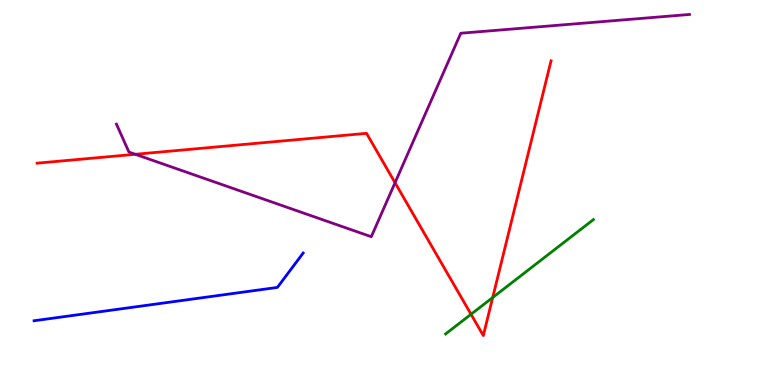[{'lines': ['blue', 'red'], 'intersections': []}, {'lines': ['green', 'red'], 'intersections': [{'x': 6.08, 'y': 1.84}, {'x': 6.36, 'y': 2.27}]}, {'lines': ['purple', 'red'], 'intersections': [{'x': 1.75, 'y': 5.99}, {'x': 5.1, 'y': 5.25}]}, {'lines': ['blue', 'green'], 'intersections': []}, {'lines': ['blue', 'purple'], 'intersections': []}, {'lines': ['green', 'purple'], 'intersections': []}]